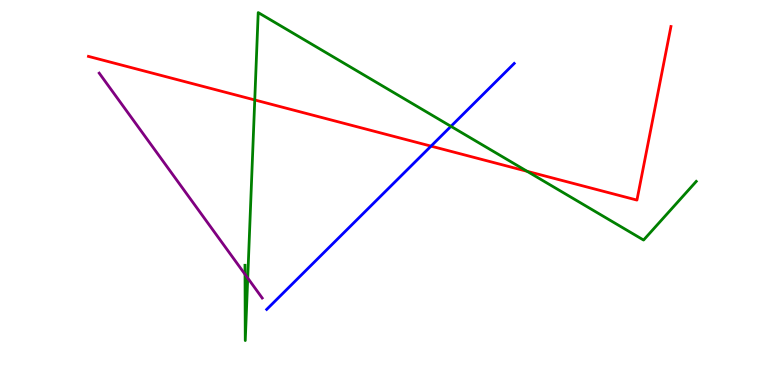[{'lines': ['blue', 'red'], 'intersections': [{'x': 5.56, 'y': 6.2}]}, {'lines': ['green', 'red'], 'intersections': [{'x': 3.29, 'y': 7.4}, {'x': 6.8, 'y': 5.55}]}, {'lines': ['purple', 'red'], 'intersections': []}, {'lines': ['blue', 'green'], 'intersections': [{'x': 5.82, 'y': 6.72}]}, {'lines': ['blue', 'purple'], 'intersections': []}, {'lines': ['green', 'purple'], 'intersections': [{'x': 3.16, 'y': 2.88}, {'x': 3.2, 'y': 2.78}]}]